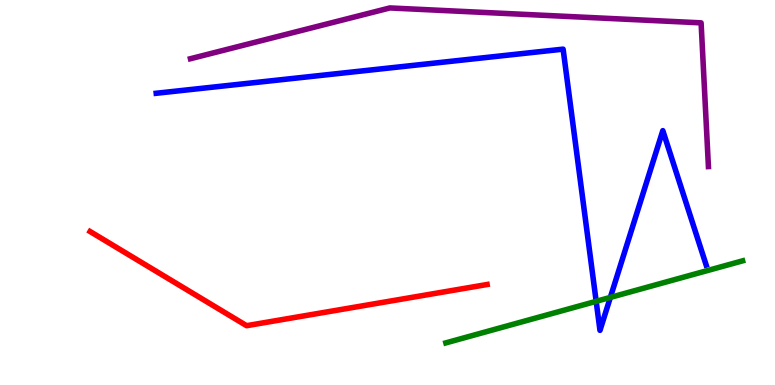[{'lines': ['blue', 'red'], 'intersections': []}, {'lines': ['green', 'red'], 'intersections': []}, {'lines': ['purple', 'red'], 'intersections': []}, {'lines': ['blue', 'green'], 'intersections': [{'x': 7.69, 'y': 2.17}, {'x': 7.88, 'y': 2.28}]}, {'lines': ['blue', 'purple'], 'intersections': []}, {'lines': ['green', 'purple'], 'intersections': []}]